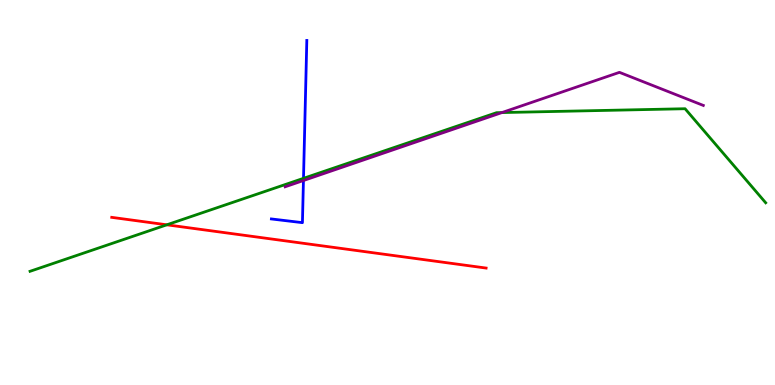[{'lines': ['blue', 'red'], 'intersections': []}, {'lines': ['green', 'red'], 'intersections': [{'x': 2.15, 'y': 4.16}]}, {'lines': ['purple', 'red'], 'intersections': []}, {'lines': ['blue', 'green'], 'intersections': [{'x': 3.92, 'y': 5.37}]}, {'lines': ['blue', 'purple'], 'intersections': [{'x': 3.92, 'y': 5.31}]}, {'lines': ['green', 'purple'], 'intersections': [{'x': 6.48, 'y': 7.08}]}]